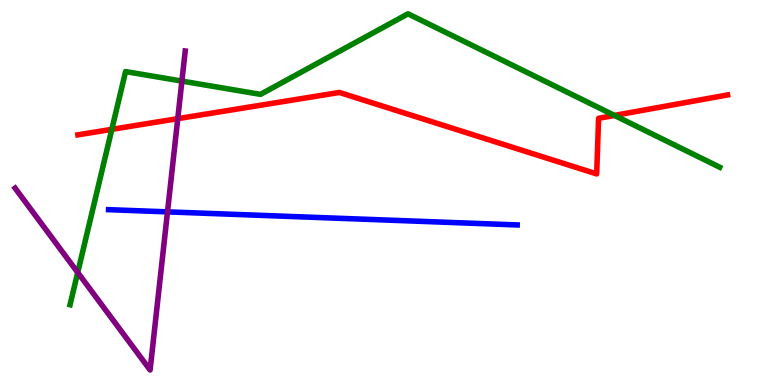[{'lines': ['blue', 'red'], 'intersections': []}, {'lines': ['green', 'red'], 'intersections': [{'x': 1.44, 'y': 6.64}, {'x': 7.93, 'y': 7.0}]}, {'lines': ['purple', 'red'], 'intersections': [{'x': 2.29, 'y': 6.92}]}, {'lines': ['blue', 'green'], 'intersections': []}, {'lines': ['blue', 'purple'], 'intersections': [{'x': 2.16, 'y': 4.5}]}, {'lines': ['green', 'purple'], 'intersections': [{'x': 1.0, 'y': 2.92}, {'x': 2.35, 'y': 7.89}]}]